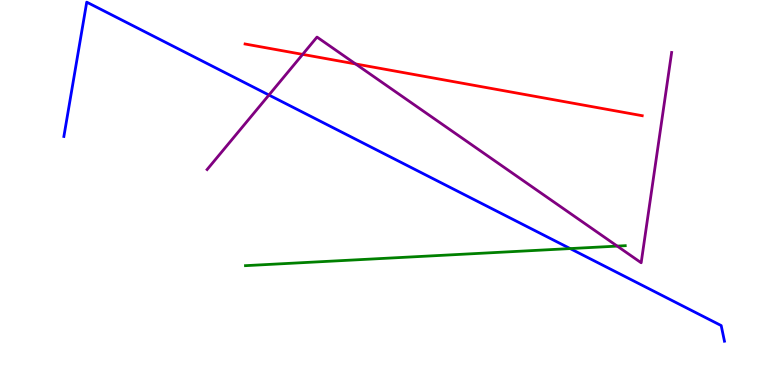[{'lines': ['blue', 'red'], 'intersections': []}, {'lines': ['green', 'red'], 'intersections': []}, {'lines': ['purple', 'red'], 'intersections': [{'x': 3.91, 'y': 8.59}, {'x': 4.59, 'y': 8.34}]}, {'lines': ['blue', 'green'], 'intersections': [{'x': 7.36, 'y': 3.54}]}, {'lines': ['blue', 'purple'], 'intersections': [{'x': 3.47, 'y': 7.53}]}, {'lines': ['green', 'purple'], 'intersections': [{'x': 7.96, 'y': 3.61}]}]